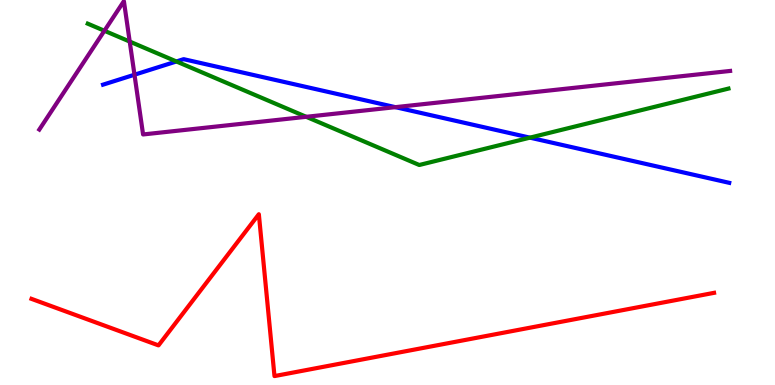[{'lines': ['blue', 'red'], 'intersections': []}, {'lines': ['green', 'red'], 'intersections': []}, {'lines': ['purple', 'red'], 'intersections': []}, {'lines': ['blue', 'green'], 'intersections': [{'x': 2.28, 'y': 8.4}, {'x': 6.84, 'y': 6.42}]}, {'lines': ['blue', 'purple'], 'intersections': [{'x': 1.74, 'y': 8.06}, {'x': 5.1, 'y': 7.22}]}, {'lines': ['green', 'purple'], 'intersections': [{'x': 1.35, 'y': 9.2}, {'x': 1.67, 'y': 8.92}, {'x': 3.95, 'y': 6.97}]}]